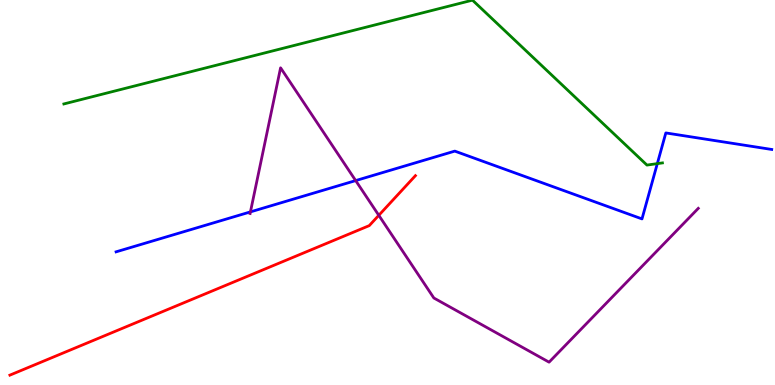[{'lines': ['blue', 'red'], 'intersections': []}, {'lines': ['green', 'red'], 'intersections': []}, {'lines': ['purple', 'red'], 'intersections': [{'x': 4.89, 'y': 4.41}]}, {'lines': ['blue', 'green'], 'intersections': [{'x': 8.48, 'y': 5.75}]}, {'lines': ['blue', 'purple'], 'intersections': [{'x': 3.23, 'y': 4.5}, {'x': 4.59, 'y': 5.31}]}, {'lines': ['green', 'purple'], 'intersections': []}]